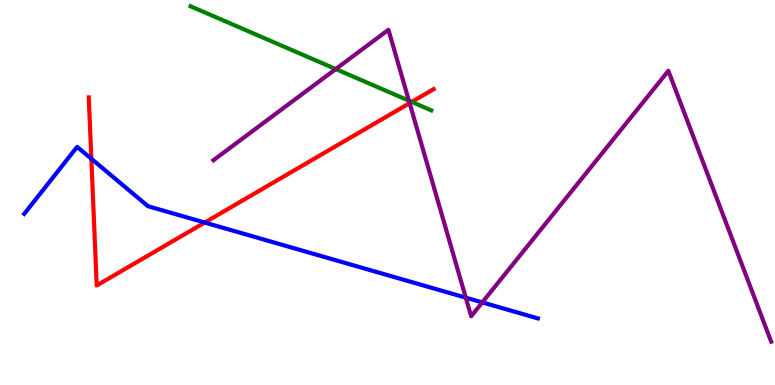[{'lines': ['blue', 'red'], 'intersections': [{'x': 1.18, 'y': 5.88}, {'x': 2.64, 'y': 4.22}]}, {'lines': ['green', 'red'], 'intersections': [{'x': 5.31, 'y': 7.35}]}, {'lines': ['purple', 'red'], 'intersections': [{'x': 5.29, 'y': 7.32}]}, {'lines': ['blue', 'green'], 'intersections': []}, {'lines': ['blue', 'purple'], 'intersections': [{'x': 6.01, 'y': 2.27}, {'x': 6.22, 'y': 2.15}]}, {'lines': ['green', 'purple'], 'intersections': [{'x': 4.33, 'y': 8.21}, {'x': 5.28, 'y': 7.38}]}]